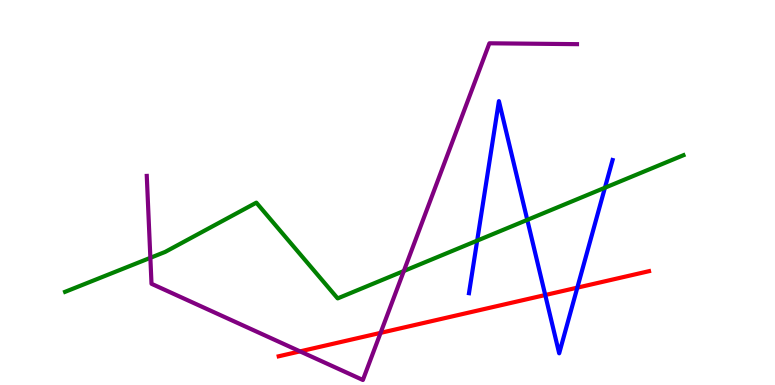[{'lines': ['blue', 'red'], 'intersections': [{'x': 7.04, 'y': 2.34}, {'x': 7.45, 'y': 2.53}]}, {'lines': ['green', 'red'], 'intersections': []}, {'lines': ['purple', 'red'], 'intersections': [{'x': 3.87, 'y': 0.873}, {'x': 4.91, 'y': 1.35}]}, {'lines': ['blue', 'green'], 'intersections': [{'x': 6.16, 'y': 3.75}, {'x': 6.8, 'y': 4.29}, {'x': 7.81, 'y': 5.12}]}, {'lines': ['blue', 'purple'], 'intersections': []}, {'lines': ['green', 'purple'], 'intersections': [{'x': 1.94, 'y': 3.3}, {'x': 5.21, 'y': 2.96}]}]